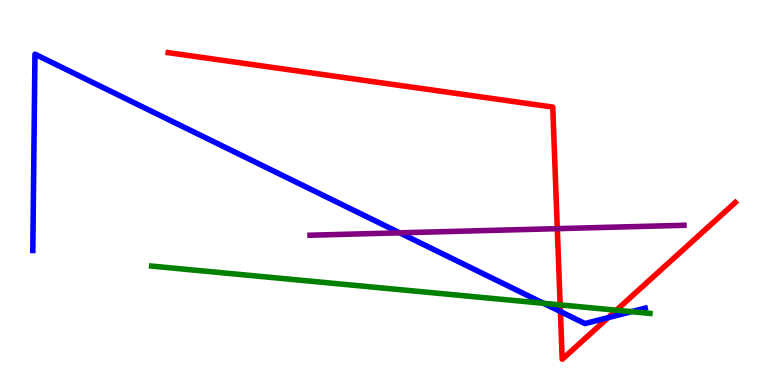[{'lines': ['blue', 'red'], 'intersections': [{'x': 7.23, 'y': 1.91}, {'x': 7.85, 'y': 1.75}]}, {'lines': ['green', 'red'], 'intersections': [{'x': 7.23, 'y': 2.08}, {'x': 7.95, 'y': 1.94}]}, {'lines': ['purple', 'red'], 'intersections': [{'x': 7.19, 'y': 4.06}]}, {'lines': ['blue', 'green'], 'intersections': [{'x': 7.01, 'y': 2.12}, {'x': 8.15, 'y': 1.91}]}, {'lines': ['blue', 'purple'], 'intersections': [{'x': 5.16, 'y': 3.95}]}, {'lines': ['green', 'purple'], 'intersections': []}]